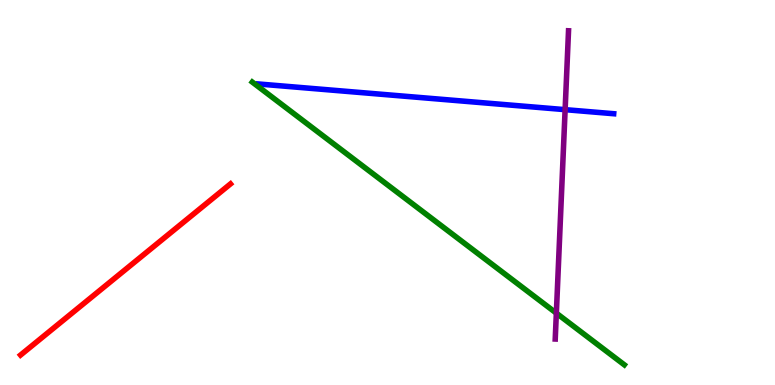[{'lines': ['blue', 'red'], 'intersections': []}, {'lines': ['green', 'red'], 'intersections': []}, {'lines': ['purple', 'red'], 'intersections': []}, {'lines': ['blue', 'green'], 'intersections': []}, {'lines': ['blue', 'purple'], 'intersections': [{'x': 7.29, 'y': 7.15}]}, {'lines': ['green', 'purple'], 'intersections': [{'x': 7.18, 'y': 1.87}]}]